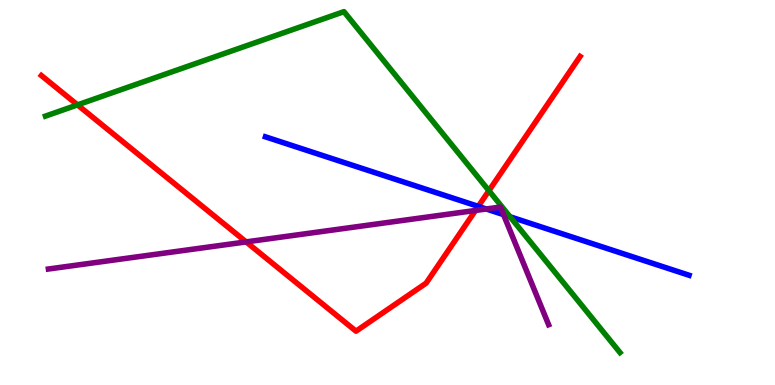[{'lines': ['blue', 'red'], 'intersections': [{'x': 6.17, 'y': 4.64}]}, {'lines': ['green', 'red'], 'intersections': [{'x': 1.0, 'y': 7.28}, {'x': 6.31, 'y': 5.05}]}, {'lines': ['purple', 'red'], 'intersections': [{'x': 3.18, 'y': 3.72}, {'x': 6.14, 'y': 4.53}]}, {'lines': ['blue', 'green'], 'intersections': [{'x': 6.58, 'y': 4.37}]}, {'lines': ['blue', 'purple'], 'intersections': [{'x': 6.27, 'y': 4.57}, {'x': 6.5, 'y': 4.43}]}, {'lines': ['green', 'purple'], 'intersections': []}]